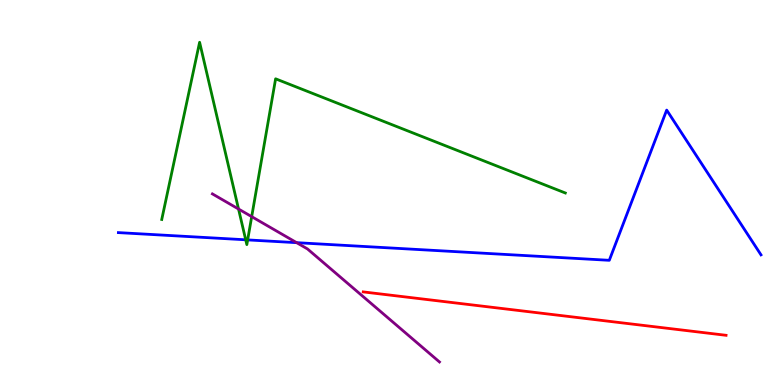[{'lines': ['blue', 'red'], 'intersections': []}, {'lines': ['green', 'red'], 'intersections': []}, {'lines': ['purple', 'red'], 'intersections': []}, {'lines': ['blue', 'green'], 'intersections': [{'x': 3.17, 'y': 3.77}, {'x': 3.2, 'y': 3.77}]}, {'lines': ['blue', 'purple'], 'intersections': [{'x': 3.83, 'y': 3.7}]}, {'lines': ['green', 'purple'], 'intersections': [{'x': 3.08, 'y': 4.57}, {'x': 3.25, 'y': 4.37}]}]